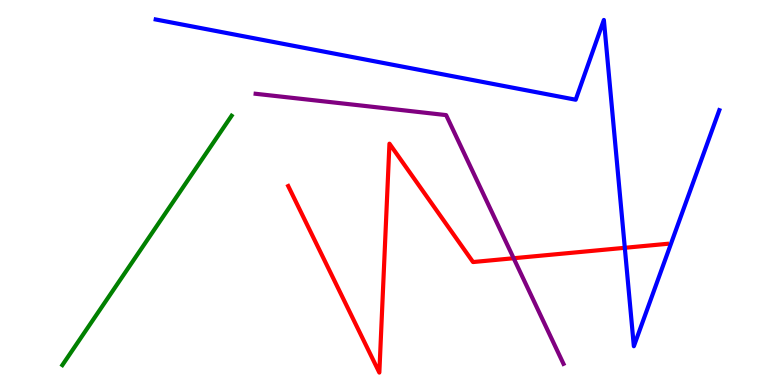[{'lines': ['blue', 'red'], 'intersections': [{'x': 8.06, 'y': 3.56}]}, {'lines': ['green', 'red'], 'intersections': []}, {'lines': ['purple', 'red'], 'intersections': [{'x': 6.63, 'y': 3.29}]}, {'lines': ['blue', 'green'], 'intersections': []}, {'lines': ['blue', 'purple'], 'intersections': []}, {'lines': ['green', 'purple'], 'intersections': []}]